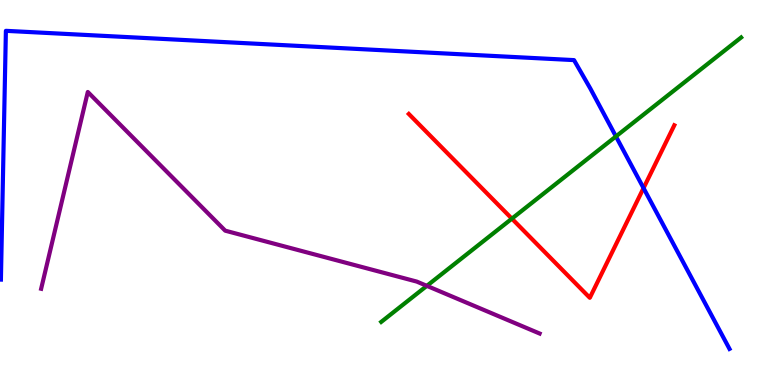[{'lines': ['blue', 'red'], 'intersections': [{'x': 8.3, 'y': 5.11}]}, {'lines': ['green', 'red'], 'intersections': [{'x': 6.6, 'y': 4.32}]}, {'lines': ['purple', 'red'], 'intersections': []}, {'lines': ['blue', 'green'], 'intersections': [{'x': 7.95, 'y': 6.46}]}, {'lines': ['blue', 'purple'], 'intersections': []}, {'lines': ['green', 'purple'], 'intersections': [{'x': 5.51, 'y': 2.58}]}]